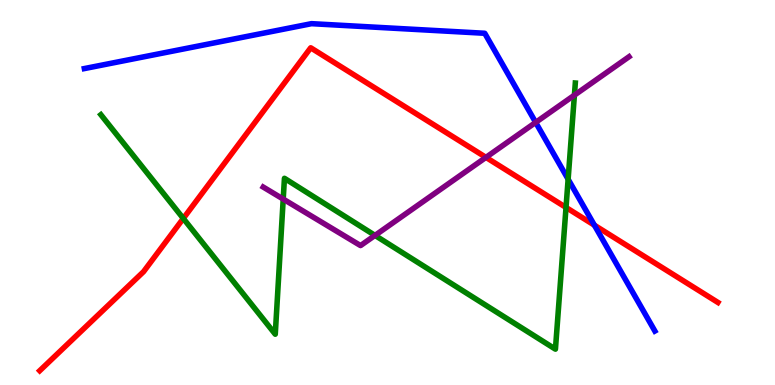[{'lines': ['blue', 'red'], 'intersections': [{'x': 7.67, 'y': 4.15}]}, {'lines': ['green', 'red'], 'intersections': [{'x': 2.37, 'y': 4.33}, {'x': 7.3, 'y': 4.61}]}, {'lines': ['purple', 'red'], 'intersections': [{'x': 6.27, 'y': 5.91}]}, {'lines': ['blue', 'green'], 'intersections': [{'x': 7.33, 'y': 5.35}]}, {'lines': ['blue', 'purple'], 'intersections': [{'x': 6.91, 'y': 6.82}]}, {'lines': ['green', 'purple'], 'intersections': [{'x': 3.65, 'y': 4.83}, {'x': 4.84, 'y': 3.89}, {'x': 7.41, 'y': 7.53}]}]